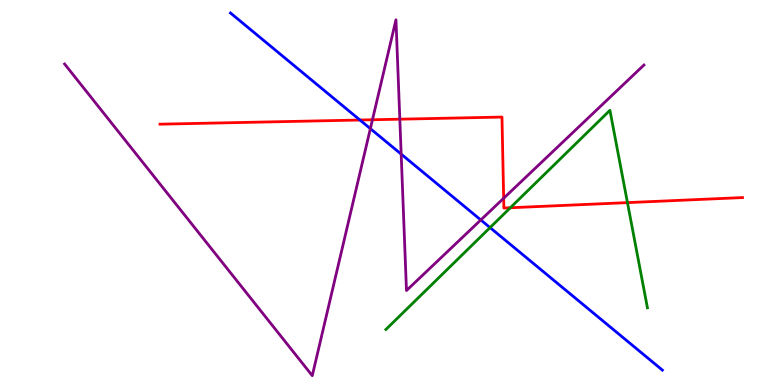[{'lines': ['blue', 'red'], 'intersections': [{'x': 4.64, 'y': 6.88}]}, {'lines': ['green', 'red'], 'intersections': [{'x': 6.58, 'y': 4.6}, {'x': 8.1, 'y': 4.74}]}, {'lines': ['purple', 'red'], 'intersections': [{'x': 4.81, 'y': 6.89}, {'x': 5.16, 'y': 6.9}, {'x': 6.5, 'y': 4.85}]}, {'lines': ['blue', 'green'], 'intersections': [{'x': 6.32, 'y': 4.09}]}, {'lines': ['blue', 'purple'], 'intersections': [{'x': 4.78, 'y': 6.66}, {'x': 5.18, 'y': 6.0}, {'x': 6.2, 'y': 4.29}]}, {'lines': ['green', 'purple'], 'intersections': []}]